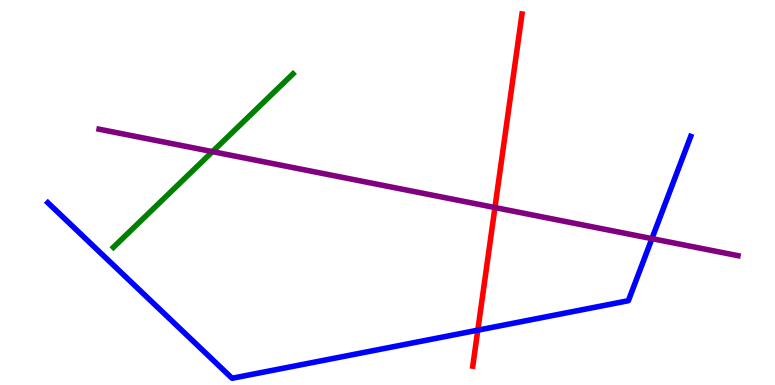[{'lines': ['blue', 'red'], 'intersections': [{'x': 6.17, 'y': 1.42}]}, {'lines': ['green', 'red'], 'intersections': []}, {'lines': ['purple', 'red'], 'intersections': [{'x': 6.39, 'y': 4.61}]}, {'lines': ['blue', 'green'], 'intersections': []}, {'lines': ['blue', 'purple'], 'intersections': [{'x': 8.41, 'y': 3.8}]}, {'lines': ['green', 'purple'], 'intersections': [{'x': 2.74, 'y': 6.06}]}]